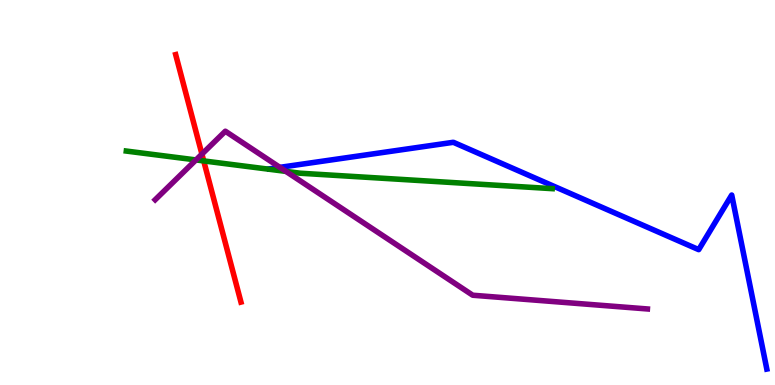[{'lines': ['blue', 'red'], 'intersections': []}, {'lines': ['green', 'red'], 'intersections': [{'x': 2.63, 'y': 5.82}]}, {'lines': ['purple', 'red'], 'intersections': [{'x': 2.61, 'y': 6.0}]}, {'lines': ['blue', 'green'], 'intersections': []}, {'lines': ['blue', 'purple'], 'intersections': [{'x': 3.61, 'y': 5.65}]}, {'lines': ['green', 'purple'], 'intersections': [{'x': 2.53, 'y': 5.85}, {'x': 3.69, 'y': 5.55}]}]